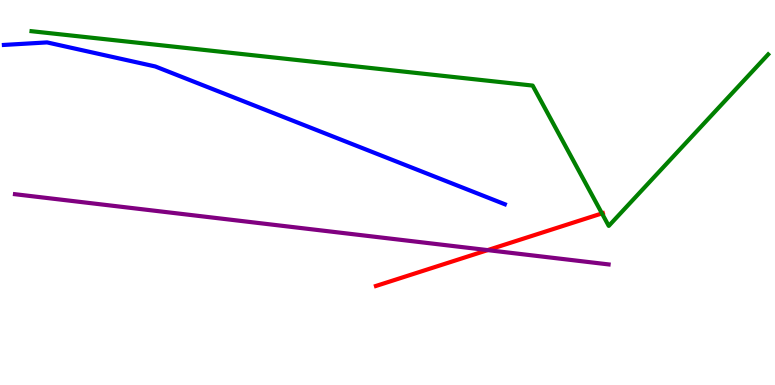[{'lines': ['blue', 'red'], 'intersections': []}, {'lines': ['green', 'red'], 'intersections': [{'x': 7.77, 'y': 4.46}]}, {'lines': ['purple', 'red'], 'intersections': [{'x': 6.29, 'y': 3.5}]}, {'lines': ['blue', 'green'], 'intersections': []}, {'lines': ['blue', 'purple'], 'intersections': []}, {'lines': ['green', 'purple'], 'intersections': []}]